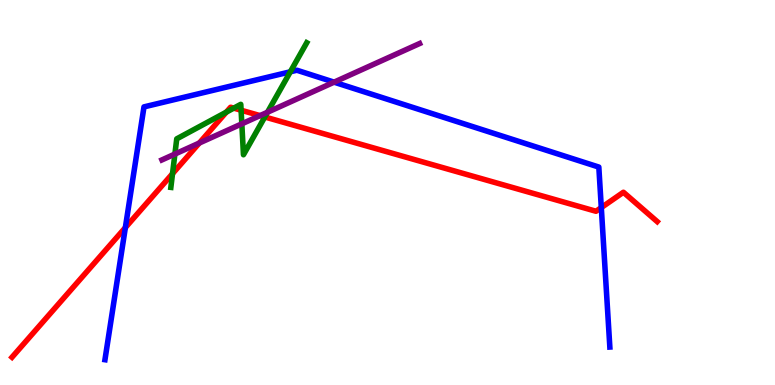[{'lines': ['blue', 'red'], 'intersections': [{'x': 1.62, 'y': 4.09}, {'x': 7.76, 'y': 4.61}]}, {'lines': ['green', 'red'], 'intersections': [{'x': 2.23, 'y': 5.49}, {'x': 2.92, 'y': 7.09}, {'x': 3.02, 'y': 7.19}, {'x': 3.11, 'y': 7.14}, {'x': 3.42, 'y': 6.96}]}, {'lines': ['purple', 'red'], 'intersections': [{'x': 2.57, 'y': 6.28}, {'x': 3.36, 'y': 7.0}]}, {'lines': ['blue', 'green'], 'intersections': [{'x': 3.75, 'y': 8.14}]}, {'lines': ['blue', 'purple'], 'intersections': [{'x': 4.31, 'y': 7.87}]}, {'lines': ['green', 'purple'], 'intersections': [{'x': 2.26, 'y': 6.0}, {'x': 3.12, 'y': 6.78}, {'x': 3.45, 'y': 7.08}]}]